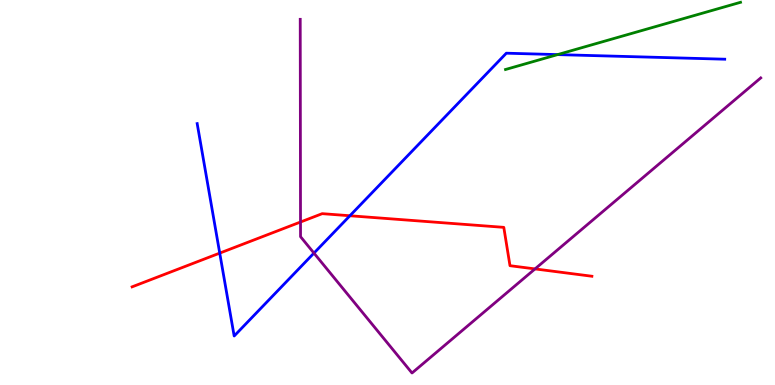[{'lines': ['blue', 'red'], 'intersections': [{'x': 2.84, 'y': 3.43}, {'x': 4.51, 'y': 4.4}]}, {'lines': ['green', 'red'], 'intersections': []}, {'lines': ['purple', 'red'], 'intersections': [{'x': 3.88, 'y': 4.23}, {'x': 6.9, 'y': 3.02}]}, {'lines': ['blue', 'green'], 'intersections': [{'x': 7.19, 'y': 8.58}]}, {'lines': ['blue', 'purple'], 'intersections': [{'x': 4.05, 'y': 3.43}]}, {'lines': ['green', 'purple'], 'intersections': []}]